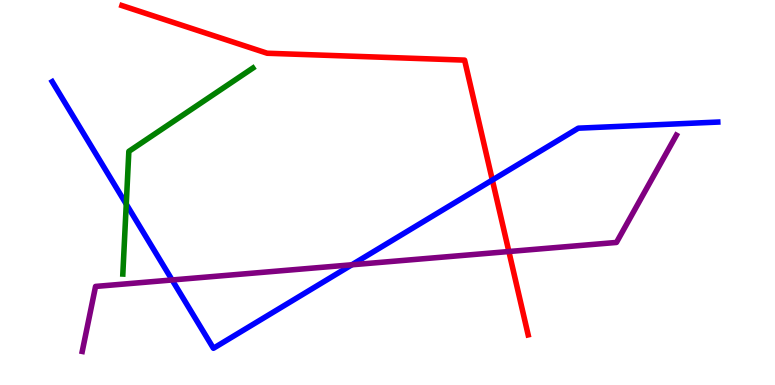[{'lines': ['blue', 'red'], 'intersections': [{'x': 6.35, 'y': 5.32}]}, {'lines': ['green', 'red'], 'intersections': []}, {'lines': ['purple', 'red'], 'intersections': [{'x': 6.57, 'y': 3.47}]}, {'lines': ['blue', 'green'], 'intersections': [{'x': 1.63, 'y': 4.7}]}, {'lines': ['blue', 'purple'], 'intersections': [{'x': 2.22, 'y': 2.73}, {'x': 4.54, 'y': 3.12}]}, {'lines': ['green', 'purple'], 'intersections': []}]